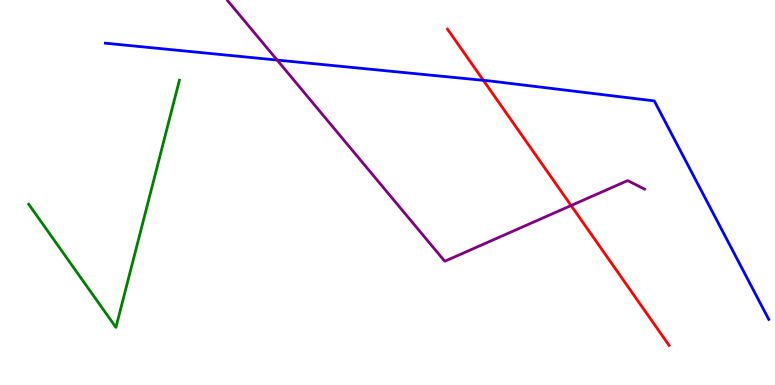[{'lines': ['blue', 'red'], 'intersections': [{'x': 6.24, 'y': 7.91}]}, {'lines': ['green', 'red'], 'intersections': []}, {'lines': ['purple', 'red'], 'intersections': [{'x': 7.37, 'y': 4.66}]}, {'lines': ['blue', 'green'], 'intersections': []}, {'lines': ['blue', 'purple'], 'intersections': [{'x': 3.58, 'y': 8.44}]}, {'lines': ['green', 'purple'], 'intersections': []}]